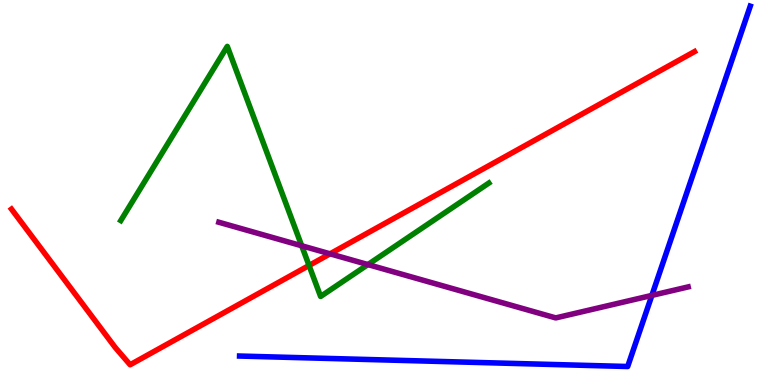[{'lines': ['blue', 'red'], 'intersections': []}, {'lines': ['green', 'red'], 'intersections': [{'x': 3.99, 'y': 3.1}]}, {'lines': ['purple', 'red'], 'intersections': [{'x': 4.26, 'y': 3.41}]}, {'lines': ['blue', 'green'], 'intersections': []}, {'lines': ['blue', 'purple'], 'intersections': [{'x': 8.41, 'y': 2.33}]}, {'lines': ['green', 'purple'], 'intersections': [{'x': 3.89, 'y': 3.62}, {'x': 4.75, 'y': 3.13}]}]